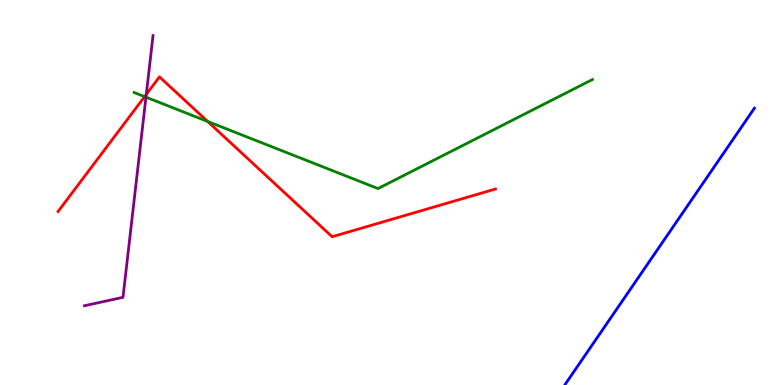[{'lines': ['blue', 'red'], 'intersections': []}, {'lines': ['green', 'red'], 'intersections': [{'x': 1.87, 'y': 7.49}, {'x': 2.68, 'y': 6.85}]}, {'lines': ['purple', 'red'], 'intersections': [{'x': 1.89, 'y': 7.55}]}, {'lines': ['blue', 'green'], 'intersections': []}, {'lines': ['blue', 'purple'], 'intersections': []}, {'lines': ['green', 'purple'], 'intersections': [{'x': 1.88, 'y': 7.48}]}]